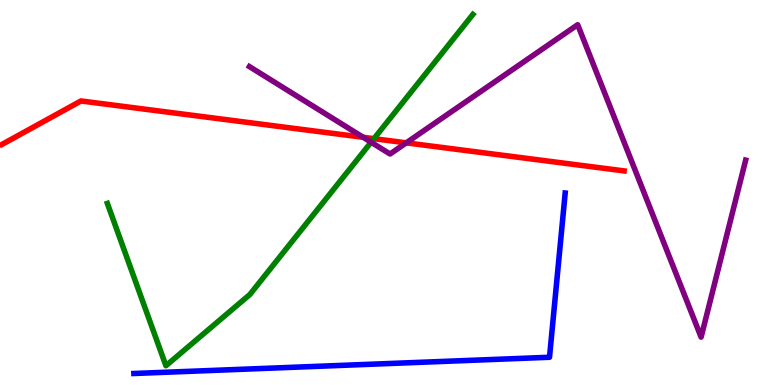[{'lines': ['blue', 'red'], 'intersections': []}, {'lines': ['green', 'red'], 'intersections': [{'x': 4.82, 'y': 6.4}]}, {'lines': ['purple', 'red'], 'intersections': [{'x': 4.69, 'y': 6.43}, {'x': 5.24, 'y': 6.29}]}, {'lines': ['blue', 'green'], 'intersections': []}, {'lines': ['blue', 'purple'], 'intersections': []}, {'lines': ['green', 'purple'], 'intersections': [{'x': 4.79, 'y': 6.31}]}]